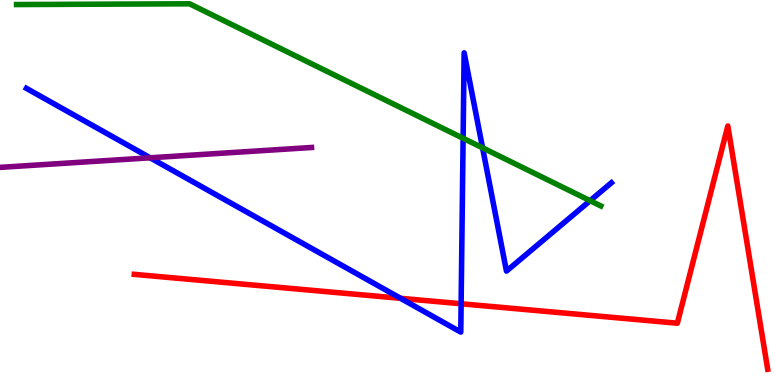[{'lines': ['blue', 'red'], 'intersections': [{'x': 5.17, 'y': 2.25}, {'x': 5.95, 'y': 2.11}]}, {'lines': ['green', 'red'], 'intersections': []}, {'lines': ['purple', 'red'], 'intersections': []}, {'lines': ['blue', 'green'], 'intersections': [{'x': 5.98, 'y': 6.41}, {'x': 6.23, 'y': 6.16}, {'x': 7.61, 'y': 4.79}]}, {'lines': ['blue', 'purple'], 'intersections': [{'x': 1.94, 'y': 5.9}]}, {'lines': ['green', 'purple'], 'intersections': []}]